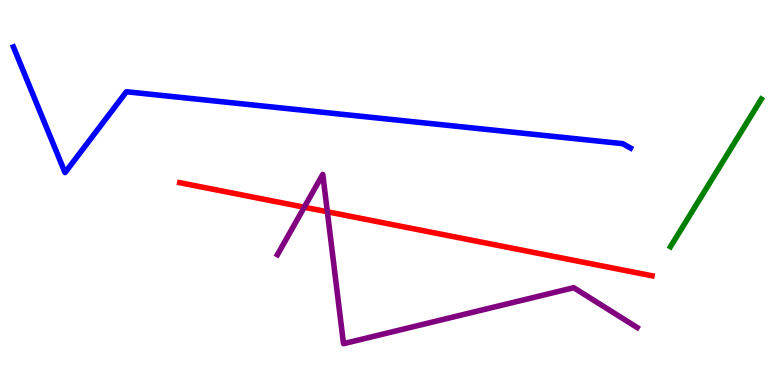[{'lines': ['blue', 'red'], 'intersections': []}, {'lines': ['green', 'red'], 'intersections': []}, {'lines': ['purple', 'red'], 'intersections': [{'x': 3.93, 'y': 4.62}, {'x': 4.22, 'y': 4.5}]}, {'lines': ['blue', 'green'], 'intersections': []}, {'lines': ['blue', 'purple'], 'intersections': []}, {'lines': ['green', 'purple'], 'intersections': []}]